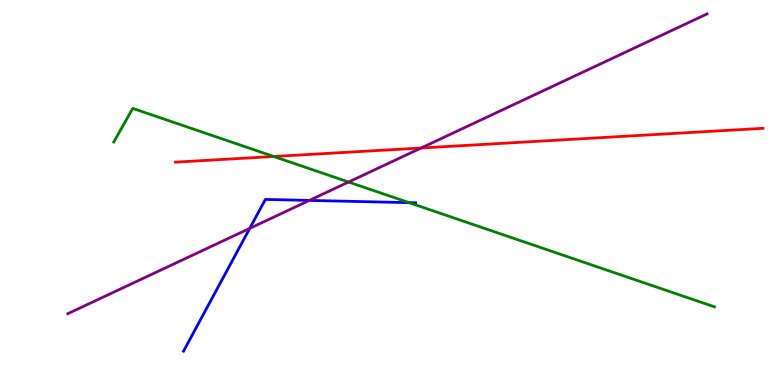[{'lines': ['blue', 'red'], 'intersections': []}, {'lines': ['green', 'red'], 'intersections': [{'x': 3.53, 'y': 5.94}]}, {'lines': ['purple', 'red'], 'intersections': [{'x': 5.43, 'y': 6.16}]}, {'lines': ['blue', 'green'], 'intersections': [{'x': 5.28, 'y': 4.74}]}, {'lines': ['blue', 'purple'], 'intersections': [{'x': 3.22, 'y': 4.07}, {'x': 3.99, 'y': 4.79}]}, {'lines': ['green', 'purple'], 'intersections': [{'x': 4.5, 'y': 5.27}]}]